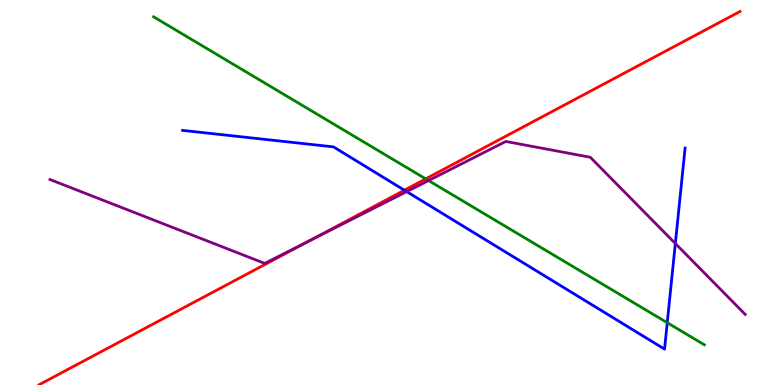[{'lines': ['blue', 'red'], 'intersections': [{'x': 5.22, 'y': 5.06}]}, {'lines': ['green', 'red'], 'intersections': [{'x': 5.49, 'y': 5.35}]}, {'lines': ['purple', 'red'], 'intersections': [{'x': 3.99, 'y': 3.74}]}, {'lines': ['blue', 'green'], 'intersections': [{'x': 8.61, 'y': 1.62}]}, {'lines': ['blue', 'purple'], 'intersections': [{'x': 5.25, 'y': 5.02}, {'x': 8.71, 'y': 3.67}]}, {'lines': ['green', 'purple'], 'intersections': [{'x': 5.53, 'y': 5.31}]}]